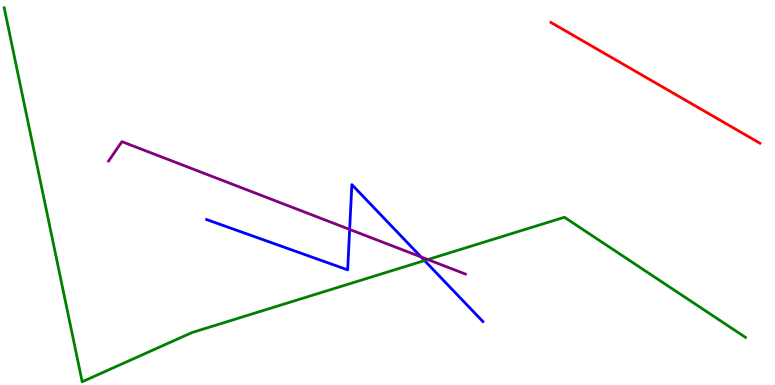[{'lines': ['blue', 'red'], 'intersections': []}, {'lines': ['green', 'red'], 'intersections': []}, {'lines': ['purple', 'red'], 'intersections': []}, {'lines': ['blue', 'green'], 'intersections': [{'x': 5.48, 'y': 3.23}]}, {'lines': ['blue', 'purple'], 'intersections': [{'x': 4.51, 'y': 4.04}, {'x': 5.43, 'y': 3.33}]}, {'lines': ['green', 'purple'], 'intersections': [{'x': 5.52, 'y': 3.26}]}]